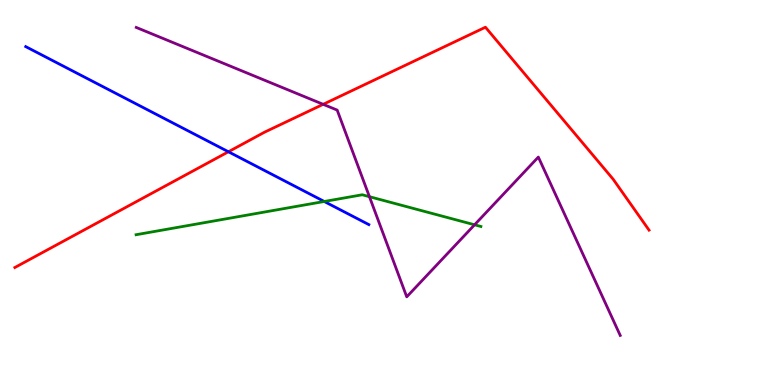[{'lines': ['blue', 'red'], 'intersections': [{'x': 2.95, 'y': 6.06}]}, {'lines': ['green', 'red'], 'intersections': []}, {'lines': ['purple', 'red'], 'intersections': [{'x': 4.17, 'y': 7.29}]}, {'lines': ['blue', 'green'], 'intersections': [{'x': 4.18, 'y': 4.77}]}, {'lines': ['blue', 'purple'], 'intersections': []}, {'lines': ['green', 'purple'], 'intersections': [{'x': 4.77, 'y': 4.89}, {'x': 6.12, 'y': 4.16}]}]